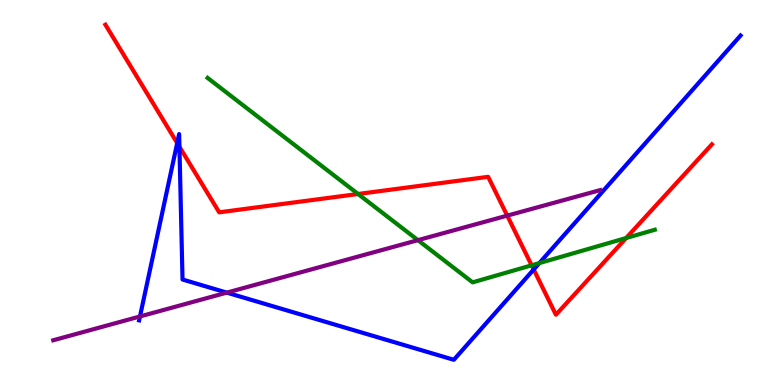[{'lines': ['blue', 'red'], 'intersections': [{'x': 2.29, 'y': 6.28}, {'x': 2.32, 'y': 6.19}, {'x': 6.89, 'y': 3.0}]}, {'lines': ['green', 'red'], 'intersections': [{'x': 4.62, 'y': 4.96}, {'x': 6.86, 'y': 3.11}, {'x': 8.08, 'y': 3.82}]}, {'lines': ['purple', 'red'], 'intersections': [{'x': 6.54, 'y': 4.4}]}, {'lines': ['blue', 'green'], 'intersections': [{'x': 6.96, 'y': 3.17}]}, {'lines': ['blue', 'purple'], 'intersections': [{'x': 1.81, 'y': 1.78}, {'x': 2.93, 'y': 2.4}]}, {'lines': ['green', 'purple'], 'intersections': [{'x': 5.39, 'y': 3.76}]}]